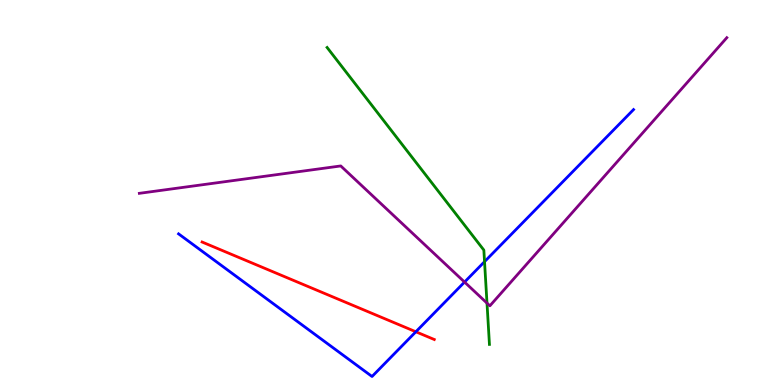[{'lines': ['blue', 'red'], 'intersections': [{'x': 5.37, 'y': 1.38}]}, {'lines': ['green', 'red'], 'intersections': []}, {'lines': ['purple', 'red'], 'intersections': []}, {'lines': ['blue', 'green'], 'intersections': [{'x': 6.25, 'y': 3.2}]}, {'lines': ['blue', 'purple'], 'intersections': [{'x': 5.99, 'y': 2.67}]}, {'lines': ['green', 'purple'], 'intersections': [{'x': 6.28, 'y': 2.13}]}]